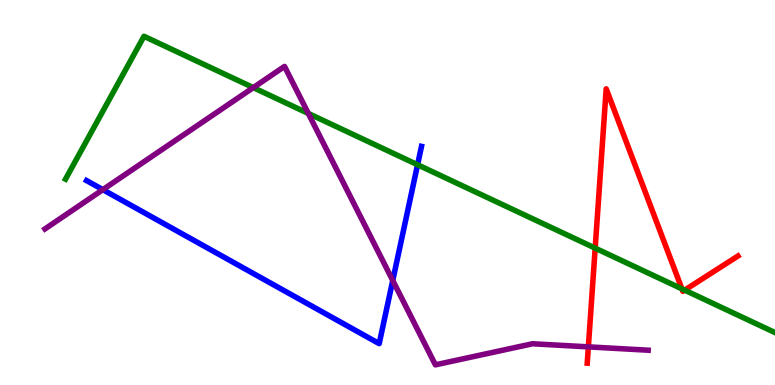[{'lines': ['blue', 'red'], 'intersections': []}, {'lines': ['green', 'red'], 'intersections': [{'x': 7.68, 'y': 3.55}, {'x': 8.8, 'y': 2.5}, {'x': 8.83, 'y': 2.46}]}, {'lines': ['purple', 'red'], 'intersections': [{'x': 7.59, 'y': 0.99}]}, {'lines': ['blue', 'green'], 'intersections': [{'x': 5.39, 'y': 5.72}]}, {'lines': ['blue', 'purple'], 'intersections': [{'x': 1.33, 'y': 5.07}, {'x': 5.07, 'y': 2.72}]}, {'lines': ['green', 'purple'], 'intersections': [{'x': 3.27, 'y': 7.72}, {'x': 3.98, 'y': 7.05}]}]